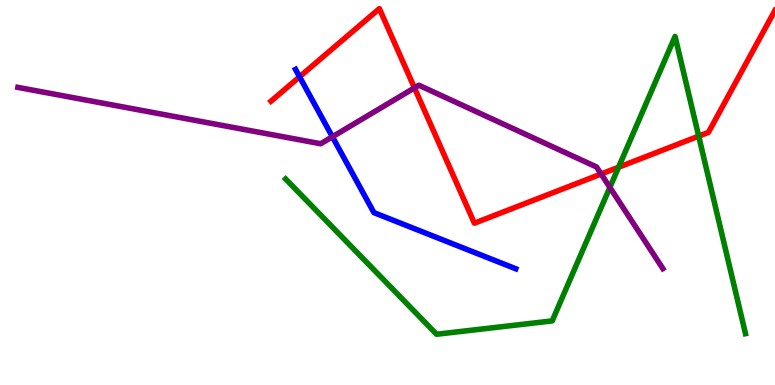[{'lines': ['blue', 'red'], 'intersections': [{'x': 3.87, 'y': 8.01}]}, {'lines': ['green', 'red'], 'intersections': [{'x': 7.98, 'y': 5.66}, {'x': 9.02, 'y': 6.46}]}, {'lines': ['purple', 'red'], 'intersections': [{'x': 5.35, 'y': 7.72}, {'x': 7.76, 'y': 5.48}]}, {'lines': ['blue', 'green'], 'intersections': []}, {'lines': ['blue', 'purple'], 'intersections': [{'x': 4.29, 'y': 6.45}]}, {'lines': ['green', 'purple'], 'intersections': [{'x': 7.87, 'y': 5.13}]}]